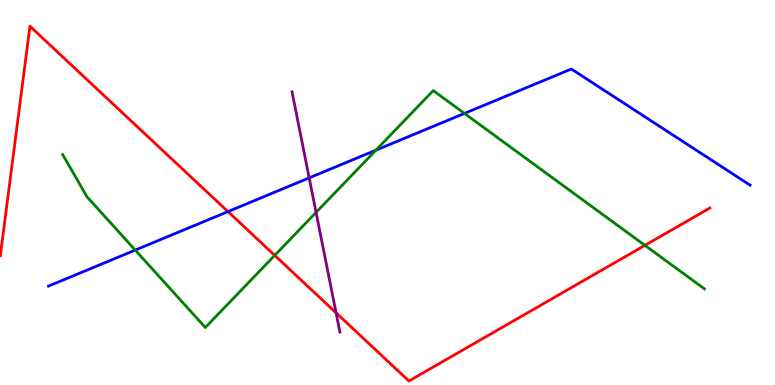[{'lines': ['blue', 'red'], 'intersections': [{'x': 2.94, 'y': 4.5}]}, {'lines': ['green', 'red'], 'intersections': [{'x': 3.54, 'y': 3.37}, {'x': 8.32, 'y': 3.63}]}, {'lines': ['purple', 'red'], 'intersections': [{'x': 4.34, 'y': 1.88}]}, {'lines': ['blue', 'green'], 'intersections': [{'x': 1.75, 'y': 3.5}, {'x': 4.85, 'y': 6.1}, {'x': 5.99, 'y': 7.05}]}, {'lines': ['blue', 'purple'], 'intersections': [{'x': 3.99, 'y': 5.38}]}, {'lines': ['green', 'purple'], 'intersections': [{'x': 4.08, 'y': 4.48}]}]